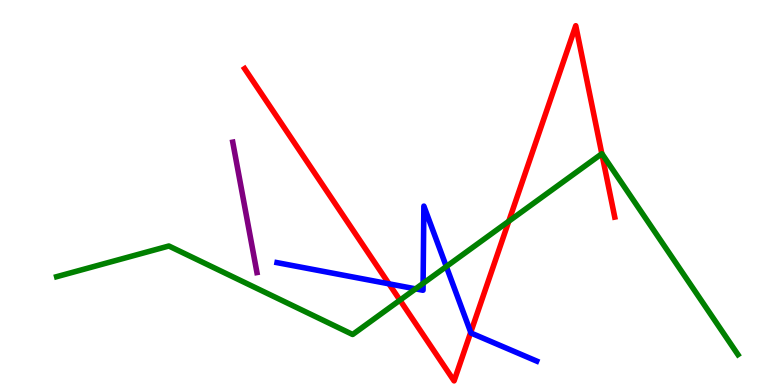[{'lines': ['blue', 'red'], 'intersections': [{'x': 5.02, 'y': 2.63}, {'x': 6.07, 'y': 1.37}]}, {'lines': ['green', 'red'], 'intersections': [{'x': 5.16, 'y': 2.2}, {'x': 6.56, 'y': 4.25}, {'x': 7.77, 'y': 6.01}]}, {'lines': ['purple', 'red'], 'intersections': []}, {'lines': ['blue', 'green'], 'intersections': [{'x': 5.36, 'y': 2.5}, {'x': 5.46, 'y': 2.64}, {'x': 5.76, 'y': 3.08}]}, {'lines': ['blue', 'purple'], 'intersections': []}, {'lines': ['green', 'purple'], 'intersections': []}]